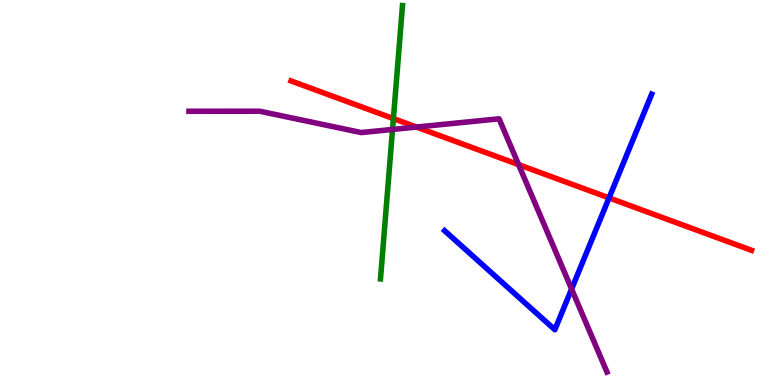[{'lines': ['blue', 'red'], 'intersections': [{'x': 7.86, 'y': 4.86}]}, {'lines': ['green', 'red'], 'intersections': [{'x': 5.08, 'y': 6.92}]}, {'lines': ['purple', 'red'], 'intersections': [{'x': 5.37, 'y': 6.7}, {'x': 6.69, 'y': 5.72}]}, {'lines': ['blue', 'green'], 'intersections': []}, {'lines': ['blue', 'purple'], 'intersections': [{'x': 7.38, 'y': 2.49}]}, {'lines': ['green', 'purple'], 'intersections': [{'x': 5.06, 'y': 6.64}]}]